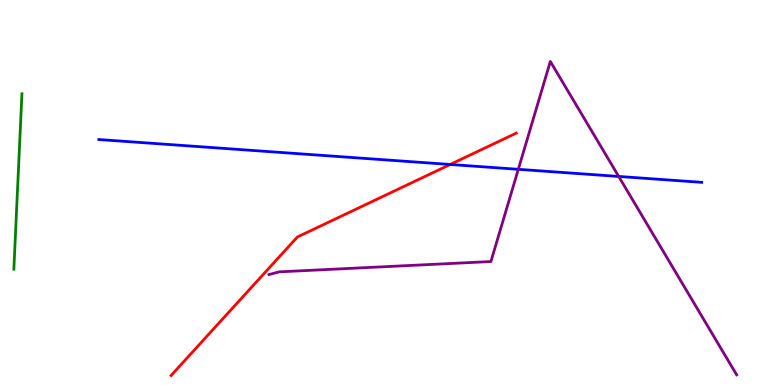[{'lines': ['blue', 'red'], 'intersections': [{'x': 5.81, 'y': 5.73}]}, {'lines': ['green', 'red'], 'intersections': []}, {'lines': ['purple', 'red'], 'intersections': []}, {'lines': ['blue', 'green'], 'intersections': []}, {'lines': ['blue', 'purple'], 'intersections': [{'x': 6.69, 'y': 5.6}, {'x': 7.98, 'y': 5.42}]}, {'lines': ['green', 'purple'], 'intersections': []}]